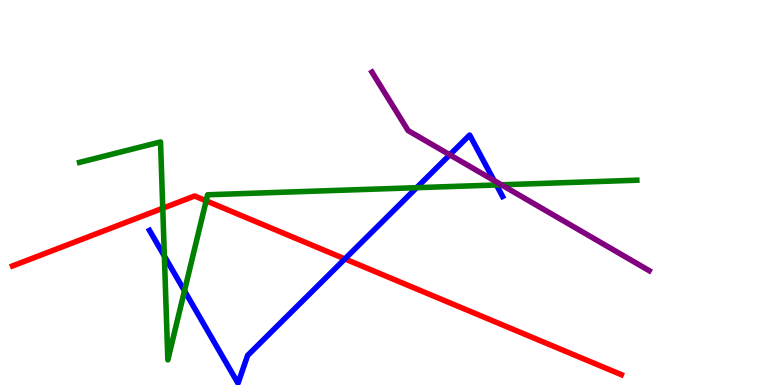[{'lines': ['blue', 'red'], 'intersections': [{'x': 4.45, 'y': 3.28}]}, {'lines': ['green', 'red'], 'intersections': [{'x': 2.1, 'y': 4.59}, {'x': 2.66, 'y': 4.78}]}, {'lines': ['purple', 'red'], 'intersections': []}, {'lines': ['blue', 'green'], 'intersections': [{'x': 2.12, 'y': 3.35}, {'x': 2.38, 'y': 2.45}, {'x': 5.38, 'y': 5.13}, {'x': 6.41, 'y': 5.2}]}, {'lines': ['blue', 'purple'], 'intersections': [{'x': 5.8, 'y': 5.98}, {'x': 6.37, 'y': 5.31}]}, {'lines': ['green', 'purple'], 'intersections': [{'x': 6.47, 'y': 5.2}]}]